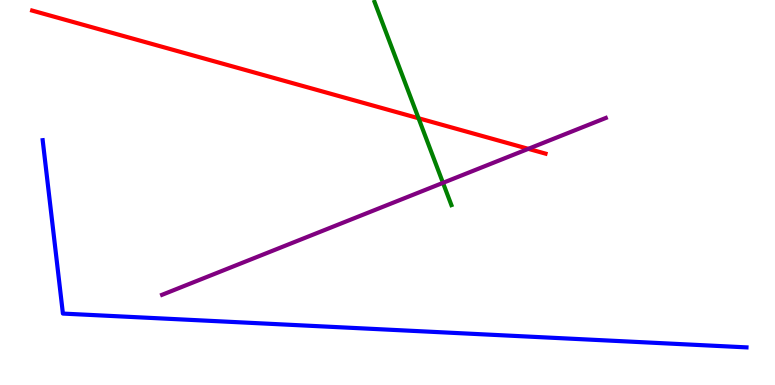[{'lines': ['blue', 'red'], 'intersections': []}, {'lines': ['green', 'red'], 'intersections': [{'x': 5.4, 'y': 6.93}]}, {'lines': ['purple', 'red'], 'intersections': [{'x': 6.82, 'y': 6.13}]}, {'lines': ['blue', 'green'], 'intersections': []}, {'lines': ['blue', 'purple'], 'intersections': []}, {'lines': ['green', 'purple'], 'intersections': [{'x': 5.72, 'y': 5.25}]}]